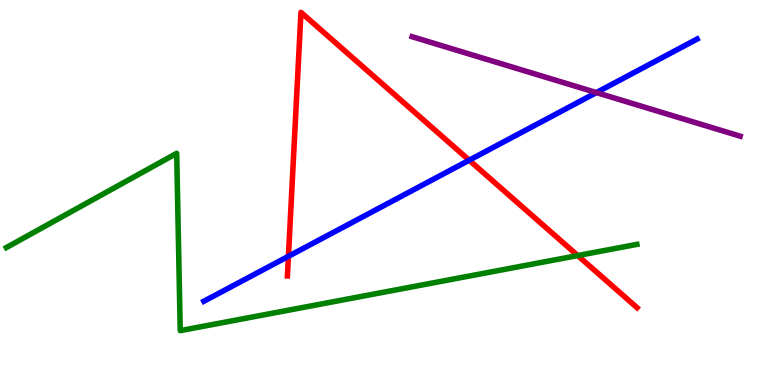[{'lines': ['blue', 'red'], 'intersections': [{'x': 3.72, 'y': 3.34}, {'x': 6.05, 'y': 5.84}]}, {'lines': ['green', 'red'], 'intersections': [{'x': 7.45, 'y': 3.36}]}, {'lines': ['purple', 'red'], 'intersections': []}, {'lines': ['blue', 'green'], 'intersections': []}, {'lines': ['blue', 'purple'], 'intersections': [{'x': 7.7, 'y': 7.6}]}, {'lines': ['green', 'purple'], 'intersections': []}]